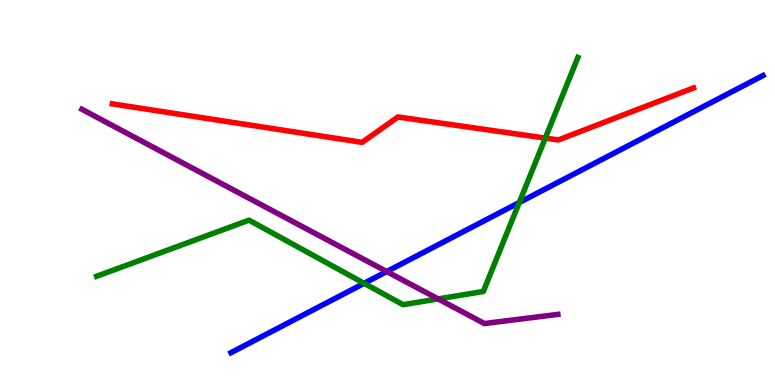[{'lines': ['blue', 'red'], 'intersections': []}, {'lines': ['green', 'red'], 'intersections': [{'x': 7.04, 'y': 6.41}]}, {'lines': ['purple', 'red'], 'intersections': []}, {'lines': ['blue', 'green'], 'intersections': [{'x': 4.7, 'y': 2.64}, {'x': 6.7, 'y': 4.74}]}, {'lines': ['blue', 'purple'], 'intersections': [{'x': 4.99, 'y': 2.95}]}, {'lines': ['green', 'purple'], 'intersections': [{'x': 5.65, 'y': 2.24}]}]